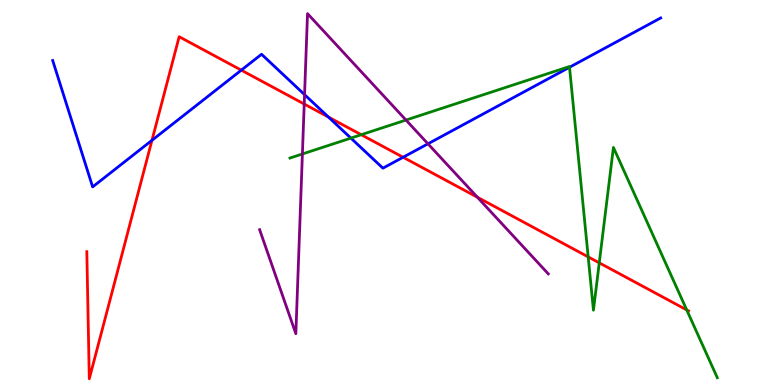[{'lines': ['blue', 'red'], 'intersections': [{'x': 1.96, 'y': 6.36}, {'x': 3.11, 'y': 8.18}, {'x': 4.24, 'y': 6.96}, {'x': 5.2, 'y': 5.92}]}, {'lines': ['green', 'red'], 'intersections': [{'x': 4.66, 'y': 6.5}, {'x': 7.59, 'y': 3.33}, {'x': 7.73, 'y': 3.17}, {'x': 8.86, 'y': 1.95}]}, {'lines': ['purple', 'red'], 'intersections': [{'x': 3.93, 'y': 7.3}, {'x': 6.16, 'y': 4.88}]}, {'lines': ['blue', 'green'], 'intersections': [{'x': 4.53, 'y': 6.41}, {'x': 7.35, 'y': 8.25}]}, {'lines': ['blue', 'purple'], 'intersections': [{'x': 3.93, 'y': 7.54}, {'x': 5.52, 'y': 6.26}]}, {'lines': ['green', 'purple'], 'intersections': [{'x': 3.9, 'y': 6.0}, {'x': 5.24, 'y': 6.88}]}]